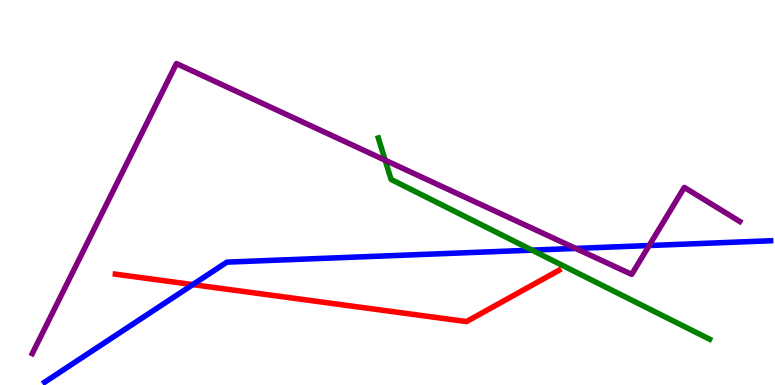[{'lines': ['blue', 'red'], 'intersections': [{'x': 2.49, 'y': 2.61}]}, {'lines': ['green', 'red'], 'intersections': []}, {'lines': ['purple', 'red'], 'intersections': []}, {'lines': ['blue', 'green'], 'intersections': [{'x': 6.86, 'y': 3.5}]}, {'lines': ['blue', 'purple'], 'intersections': [{'x': 7.43, 'y': 3.55}, {'x': 8.38, 'y': 3.62}]}, {'lines': ['green', 'purple'], 'intersections': [{'x': 4.97, 'y': 5.84}]}]